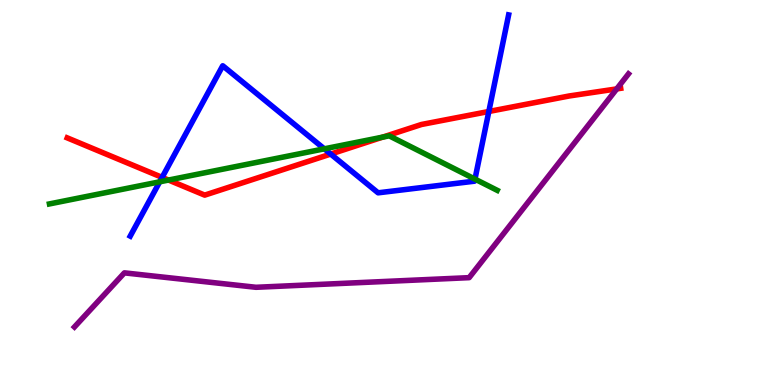[{'lines': ['blue', 'red'], 'intersections': [{'x': 2.09, 'y': 5.39}, {'x': 4.27, 'y': 6.0}, {'x': 6.31, 'y': 7.1}]}, {'lines': ['green', 'red'], 'intersections': [{'x': 2.17, 'y': 5.32}, {'x': 4.94, 'y': 6.44}]}, {'lines': ['purple', 'red'], 'intersections': [{'x': 7.96, 'y': 7.69}]}, {'lines': ['blue', 'green'], 'intersections': [{'x': 2.06, 'y': 5.28}, {'x': 4.18, 'y': 6.13}, {'x': 6.13, 'y': 5.35}]}, {'lines': ['blue', 'purple'], 'intersections': []}, {'lines': ['green', 'purple'], 'intersections': []}]